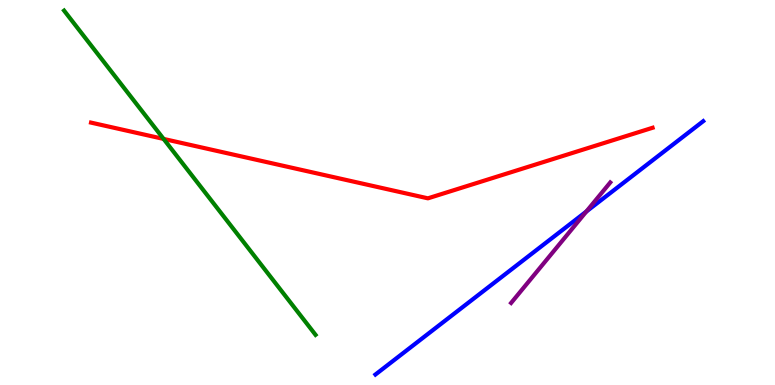[{'lines': ['blue', 'red'], 'intersections': []}, {'lines': ['green', 'red'], 'intersections': [{'x': 2.11, 'y': 6.39}]}, {'lines': ['purple', 'red'], 'intersections': []}, {'lines': ['blue', 'green'], 'intersections': []}, {'lines': ['blue', 'purple'], 'intersections': [{'x': 7.57, 'y': 4.51}]}, {'lines': ['green', 'purple'], 'intersections': []}]